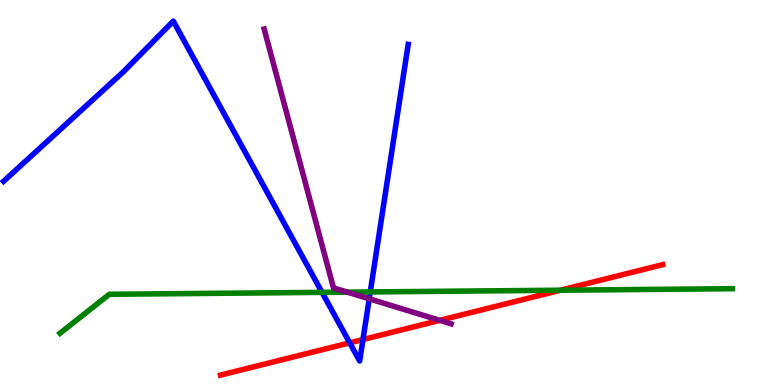[{'lines': ['blue', 'red'], 'intersections': [{'x': 4.51, 'y': 1.1}, {'x': 4.68, 'y': 1.18}]}, {'lines': ['green', 'red'], 'intersections': [{'x': 7.23, 'y': 2.46}]}, {'lines': ['purple', 'red'], 'intersections': [{'x': 5.67, 'y': 1.68}]}, {'lines': ['blue', 'green'], 'intersections': [{'x': 4.16, 'y': 2.41}, {'x': 4.78, 'y': 2.42}]}, {'lines': ['blue', 'purple'], 'intersections': [{'x': 4.76, 'y': 2.24}]}, {'lines': ['green', 'purple'], 'intersections': [{'x': 4.48, 'y': 2.41}]}]